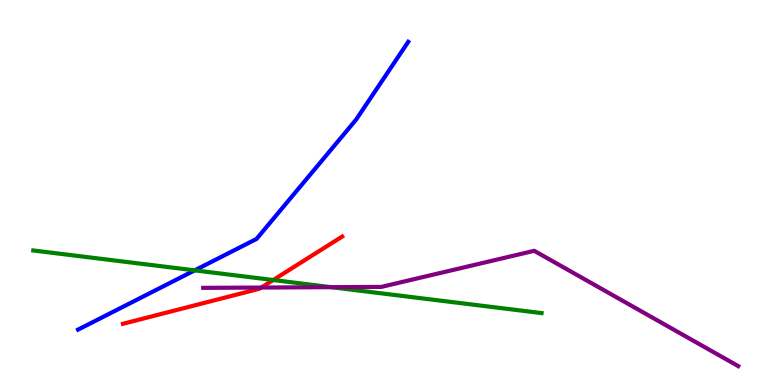[{'lines': ['blue', 'red'], 'intersections': []}, {'lines': ['green', 'red'], 'intersections': [{'x': 3.53, 'y': 2.73}]}, {'lines': ['purple', 'red'], 'intersections': [{'x': 3.37, 'y': 2.53}]}, {'lines': ['blue', 'green'], 'intersections': [{'x': 2.51, 'y': 2.98}]}, {'lines': ['blue', 'purple'], 'intersections': []}, {'lines': ['green', 'purple'], 'intersections': [{'x': 4.27, 'y': 2.54}]}]